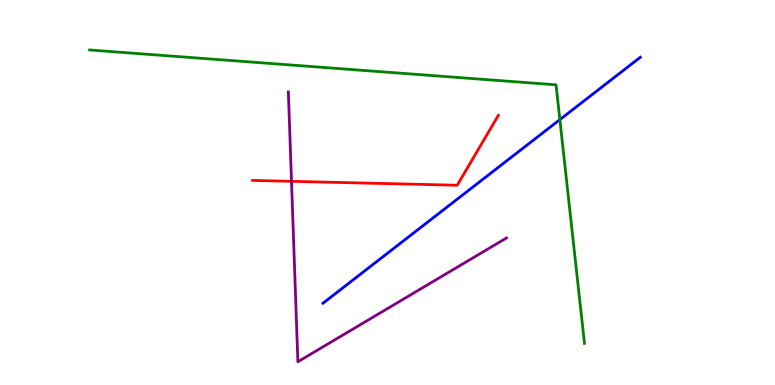[{'lines': ['blue', 'red'], 'intersections': []}, {'lines': ['green', 'red'], 'intersections': []}, {'lines': ['purple', 'red'], 'intersections': [{'x': 3.76, 'y': 5.29}]}, {'lines': ['blue', 'green'], 'intersections': [{'x': 7.22, 'y': 6.89}]}, {'lines': ['blue', 'purple'], 'intersections': []}, {'lines': ['green', 'purple'], 'intersections': []}]